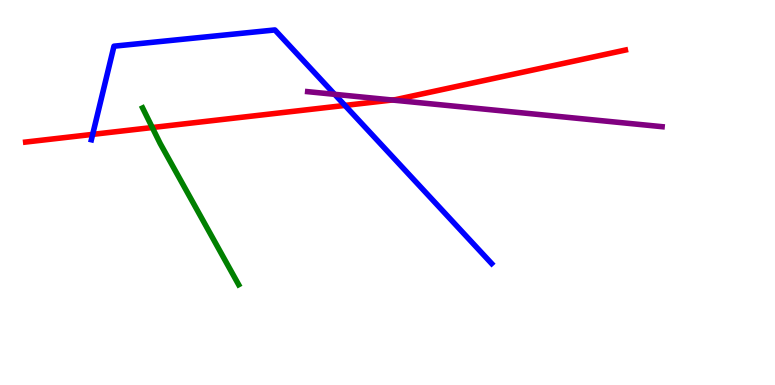[{'lines': ['blue', 'red'], 'intersections': [{'x': 1.2, 'y': 6.51}, {'x': 4.45, 'y': 7.26}]}, {'lines': ['green', 'red'], 'intersections': [{'x': 1.97, 'y': 6.69}]}, {'lines': ['purple', 'red'], 'intersections': [{'x': 5.06, 'y': 7.4}]}, {'lines': ['blue', 'green'], 'intersections': []}, {'lines': ['blue', 'purple'], 'intersections': [{'x': 4.32, 'y': 7.55}]}, {'lines': ['green', 'purple'], 'intersections': []}]